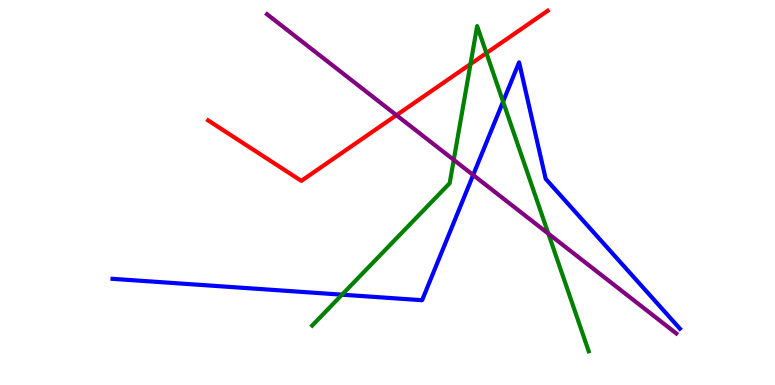[{'lines': ['blue', 'red'], 'intersections': []}, {'lines': ['green', 'red'], 'intersections': [{'x': 6.07, 'y': 8.34}, {'x': 6.28, 'y': 8.62}]}, {'lines': ['purple', 'red'], 'intersections': [{'x': 5.12, 'y': 7.01}]}, {'lines': ['blue', 'green'], 'intersections': [{'x': 4.41, 'y': 2.35}, {'x': 6.49, 'y': 7.36}]}, {'lines': ['blue', 'purple'], 'intersections': [{'x': 6.11, 'y': 5.45}]}, {'lines': ['green', 'purple'], 'intersections': [{'x': 5.85, 'y': 5.85}, {'x': 7.08, 'y': 3.93}]}]